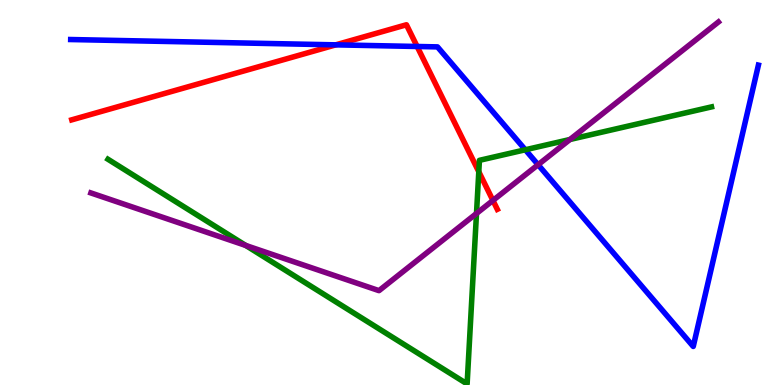[{'lines': ['blue', 'red'], 'intersections': [{'x': 4.33, 'y': 8.84}, {'x': 5.38, 'y': 8.79}]}, {'lines': ['green', 'red'], 'intersections': [{'x': 6.18, 'y': 5.54}]}, {'lines': ['purple', 'red'], 'intersections': [{'x': 6.36, 'y': 4.79}]}, {'lines': ['blue', 'green'], 'intersections': [{'x': 6.78, 'y': 6.11}]}, {'lines': ['blue', 'purple'], 'intersections': [{'x': 6.94, 'y': 5.72}]}, {'lines': ['green', 'purple'], 'intersections': [{'x': 3.17, 'y': 3.62}, {'x': 6.15, 'y': 4.46}, {'x': 7.35, 'y': 6.38}]}]